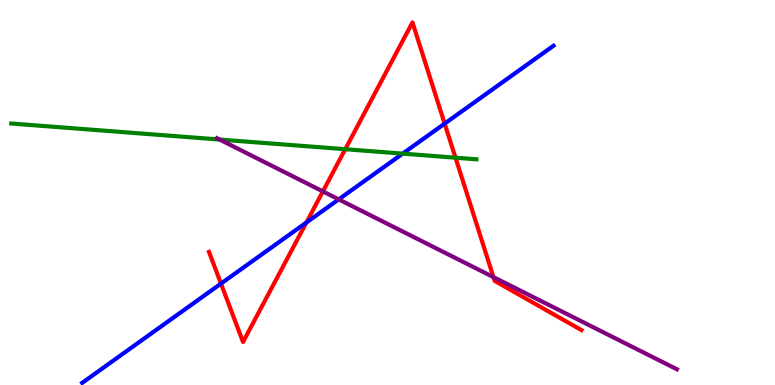[{'lines': ['blue', 'red'], 'intersections': [{'x': 2.85, 'y': 2.63}, {'x': 3.95, 'y': 4.22}, {'x': 5.74, 'y': 6.79}]}, {'lines': ['green', 'red'], 'intersections': [{'x': 4.45, 'y': 6.12}, {'x': 5.88, 'y': 5.9}]}, {'lines': ['purple', 'red'], 'intersections': [{'x': 4.17, 'y': 5.03}, {'x': 6.37, 'y': 2.8}]}, {'lines': ['blue', 'green'], 'intersections': [{'x': 5.2, 'y': 6.01}]}, {'lines': ['blue', 'purple'], 'intersections': [{'x': 4.37, 'y': 4.82}]}, {'lines': ['green', 'purple'], 'intersections': [{'x': 2.83, 'y': 6.38}]}]